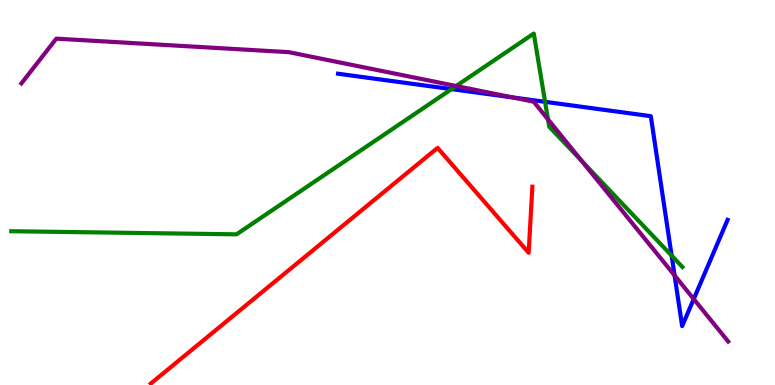[{'lines': ['blue', 'red'], 'intersections': []}, {'lines': ['green', 'red'], 'intersections': []}, {'lines': ['purple', 'red'], 'intersections': []}, {'lines': ['blue', 'green'], 'intersections': [{'x': 5.83, 'y': 7.69}, {'x': 7.03, 'y': 7.36}, {'x': 8.67, 'y': 3.36}]}, {'lines': ['blue', 'purple'], 'intersections': [{'x': 6.61, 'y': 7.47}, {'x': 8.7, 'y': 2.85}, {'x': 8.95, 'y': 2.23}]}, {'lines': ['green', 'purple'], 'intersections': [{'x': 5.89, 'y': 7.77}, {'x': 7.07, 'y': 6.9}, {'x': 7.51, 'y': 5.82}]}]